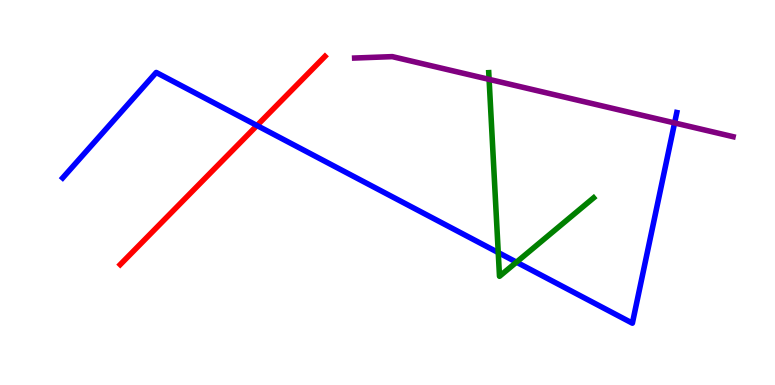[{'lines': ['blue', 'red'], 'intersections': [{'x': 3.32, 'y': 6.74}]}, {'lines': ['green', 'red'], 'intersections': []}, {'lines': ['purple', 'red'], 'intersections': []}, {'lines': ['blue', 'green'], 'intersections': [{'x': 6.43, 'y': 3.44}, {'x': 6.66, 'y': 3.19}]}, {'lines': ['blue', 'purple'], 'intersections': [{'x': 8.7, 'y': 6.81}]}, {'lines': ['green', 'purple'], 'intersections': [{'x': 6.31, 'y': 7.94}]}]